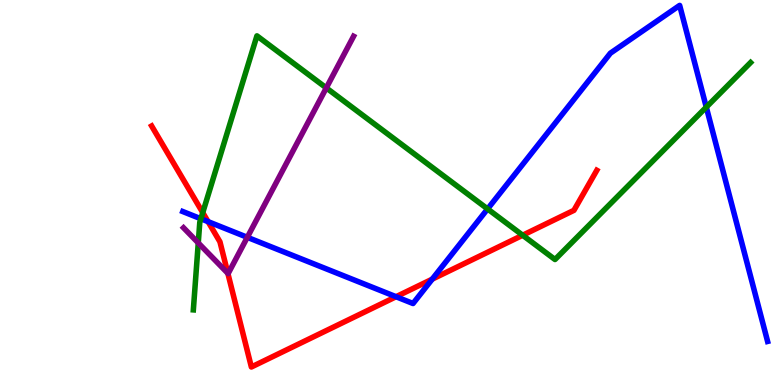[{'lines': ['blue', 'red'], 'intersections': [{'x': 2.68, 'y': 4.24}, {'x': 5.11, 'y': 2.29}, {'x': 5.58, 'y': 2.75}]}, {'lines': ['green', 'red'], 'intersections': [{'x': 2.62, 'y': 4.48}, {'x': 6.74, 'y': 3.89}]}, {'lines': ['purple', 'red'], 'intersections': [{'x': 2.94, 'y': 2.9}]}, {'lines': ['blue', 'green'], 'intersections': [{'x': 2.59, 'y': 4.32}, {'x': 6.29, 'y': 4.57}, {'x': 9.11, 'y': 7.22}]}, {'lines': ['blue', 'purple'], 'intersections': [{'x': 3.19, 'y': 3.84}]}, {'lines': ['green', 'purple'], 'intersections': [{'x': 2.56, 'y': 3.69}, {'x': 4.21, 'y': 7.72}]}]